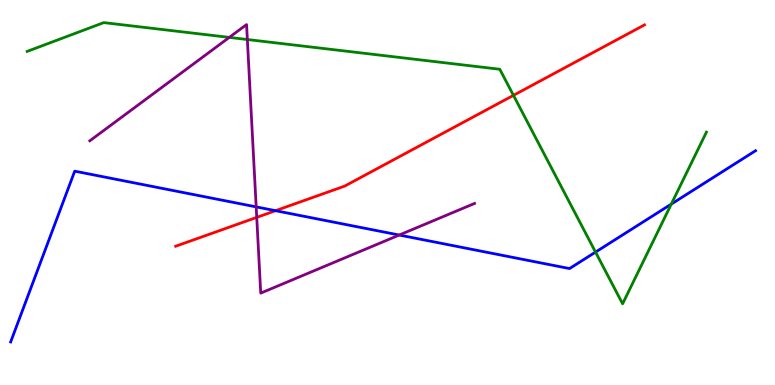[{'lines': ['blue', 'red'], 'intersections': [{'x': 3.56, 'y': 4.53}]}, {'lines': ['green', 'red'], 'intersections': [{'x': 6.63, 'y': 7.52}]}, {'lines': ['purple', 'red'], 'intersections': [{'x': 3.31, 'y': 4.35}]}, {'lines': ['blue', 'green'], 'intersections': [{'x': 7.68, 'y': 3.45}, {'x': 8.66, 'y': 4.7}]}, {'lines': ['blue', 'purple'], 'intersections': [{'x': 3.31, 'y': 4.63}, {'x': 5.15, 'y': 3.9}]}, {'lines': ['green', 'purple'], 'intersections': [{'x': 2.96, 'y': 9.03}, {'x': 3.19, 'y': 8.97}]}]